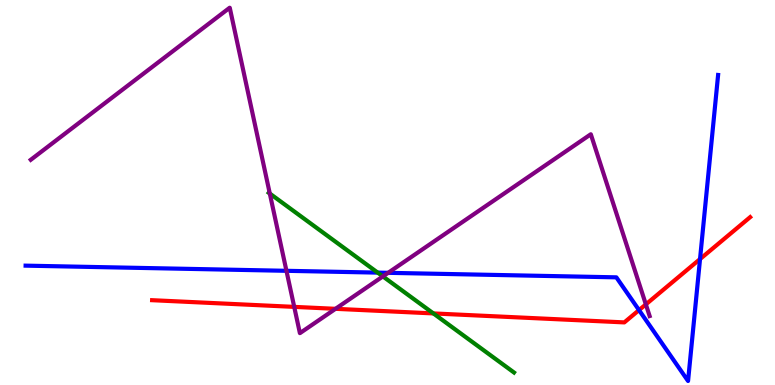[{'lines': ['blue', 'red'], 'intersections': [{'x': 8.25, 'y': 1.95}, {'x': 9.03, 'y': 3.27}]}, {'lines': ['green', 'red'], 'intersections': [{'x': 5.59, 'y': 1.86}]}, {'lines': ['purple', 'red'], 'intersections': [{'x': 3.8, 'y': 2.03}, {'x': 4.33, 'y': 1.98}, {'x': 8.33, 'y': 2.09}]}, {'lines': ['blue', 'green'], 'intersections': [{'x': 4.87, 'y': 2.92}]}, {'lines': ['blue', 'purple'], 'intersections': [{'x': 3.7, 'y': 2.97}, {'x': 5.01, 'y': 2.91}]}, {'lines': ['green', 'purple'], 'intersections': [{'x': 3.48, 'y': 4.97}, {'x': 4.94, 'y': 2.82}]}]